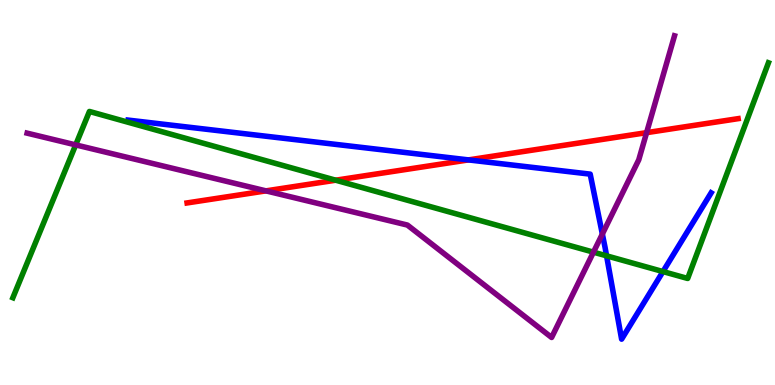[{'lines': ['blue', 'red'], 'intersections': [{'x': 6.04, 'y': 5.85}]}, {'lines': ['green', 'red'], 'intersections': [{'x': 4.33, 'y': 5.32}]}, {'lines': ['purple', 'red'], 'intersections': [{'x': 3.43, 'y': 5.04}, {'x': 8.34, 'y': 6.55}]}, {'lines': ['blue', 'green'], 'intersections': [{'x': 7.83, 'y': 3.36}, {'x': 8.55, 'y': 2.95}]}, {'lines': ['blue', 'purple'], 'intersections': [{'x': 7.77, 'y': 3.92}]}, {'lines': ['green', 'purple'], 'intersections': [{'x': 0.977, 'y': 6.24}, {'x': 7.66, 'y': 3.45}]}]